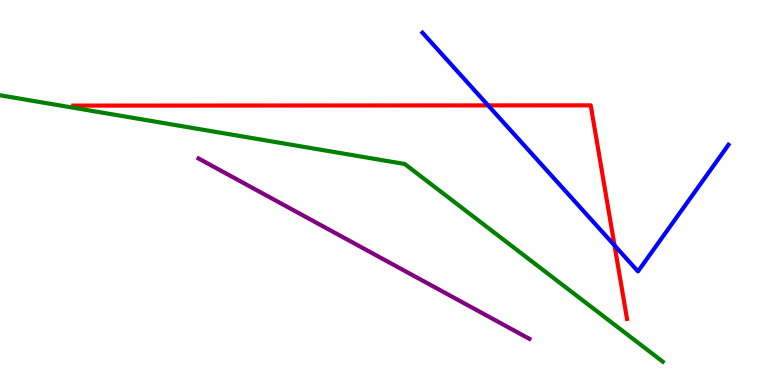[{'lines': ['blue', 'red'], 'intersections': [{'x': 6.3, 'y': 7.26}, {'x': 7.93, 'y': 3.63}]}, {'lines': ['green', 'red'], 'intersections': []}, {'lines': ['purple', 'red'], 'intersections': []}, {'lines': ['blue', 'green'], 'intersections': []}, {'lines': ['blue', 'purple'], 'intersections': []}, {'lines': ['green', 'purple'], 'intersections': []}]